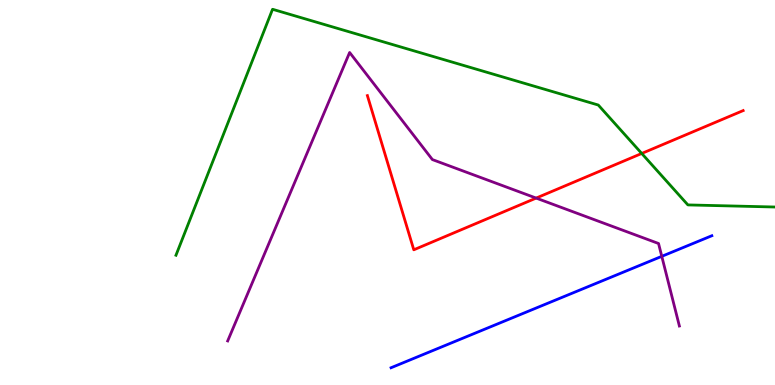[{'lines': ['blue', 'red'], 'intersections': []}, {'lines': ['green', 'red'], 'intersections': [{'x': 8.28, 'y': 6.01}]}, {'lines': ['purple', 'red'], 'intersections': [{'x': 6.92, 'y': 4.85}]}, {'lines': ['blue', 'green'], 'intersections': []}, {'lines': ['blue', 'purple'], 'intersections': [{'x': 8.54, 'y': 3.34}]}, {'lines': ['green', 'purple'], 'intersections': []}]